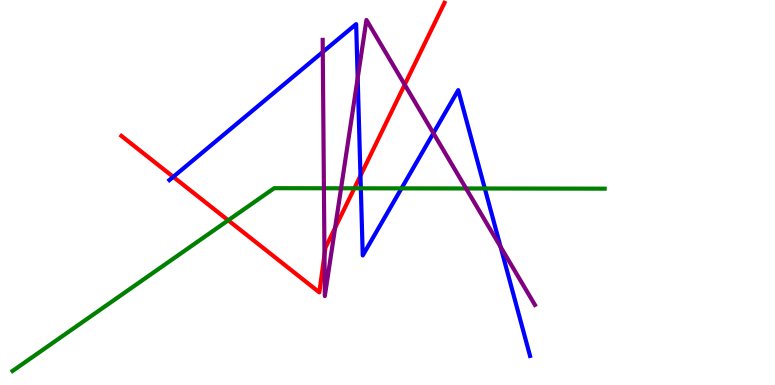[{'lines': ['blue', 'red'], 'intersections': [{'x': 2.24, 'y': 5.41}, {'x': 4.65, 'y': 5.44}]}, {'lines': ['green', 'red'], 'intersections': [{'x': 2.94, 'y': 4.28}, {'x': 4.57, 'y': 5.11}]}, {'lines': ['purple', 'red'], 'intersections': [{'x': 4.19, 'y': 3.38}, {'x': 4.32, 'y': 4.08}, {'x': 5.22, 'y': 7.8}]}, {'lines': ['blue', 'green'], 'intersections': [{'x': 4.66, 'y': 5.11}, {'x': 5.18, 'y': 5.11}, {'x': 6.26, 'y': 5.1}]}, {'lines': ['blue', 'purple'], 'intersections': [{'x': 4.16, 'y': 8.65}, {'x': 4.62, 'y': 7.97}, {'x': 5.59, 'y': 6.54}, {'x': 6.46, 'y': 3.59}]}, {'lines': ['green', 'purple'], 'intersections': [{'x': 4.18, 'y': 5.11}, {'x': 4.4, 'y': 5.11}, {'x': 6.01, 'y': 5.1}]}]